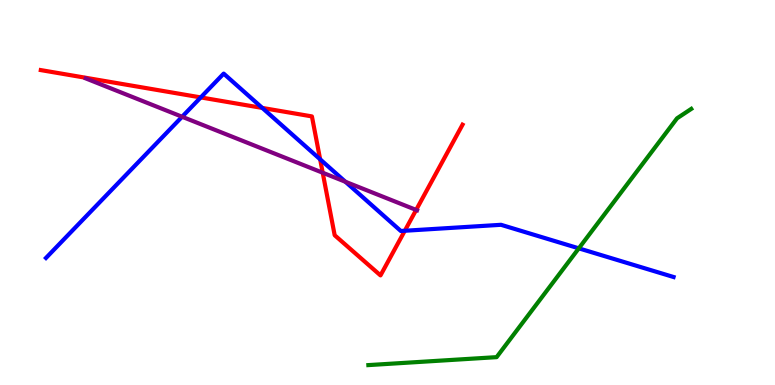[{'lines': ['blue', 'red'], 'intersections': [{'x': 2.59, 'y': 7.47}, {'x': 3.38, 'y': 7.2}, {'x': 4.13, 'y': 5.86}, {'x': 5.22, 'y': 4.01}]}, {'lines': ['green', 'red'], 'intersections': []}, {'lines': ['purple', 'red'], 'intersections': [{'x': 4.16, 'y': 5.51}, {'x': 5.37, 'y': 4.55}]}, {'lines': ['blue', 'green'], 'intersections': [{'x': 7.47, 'y': 3.55}]}, {'lines': ['blue', 'purple'], 'intersections': [{'x': 2.35, 'y': 6.97}, {'x': 4.46, 'y': 5.28}]}, {'lines': ['green', 'purple'], 'intersections': []}]